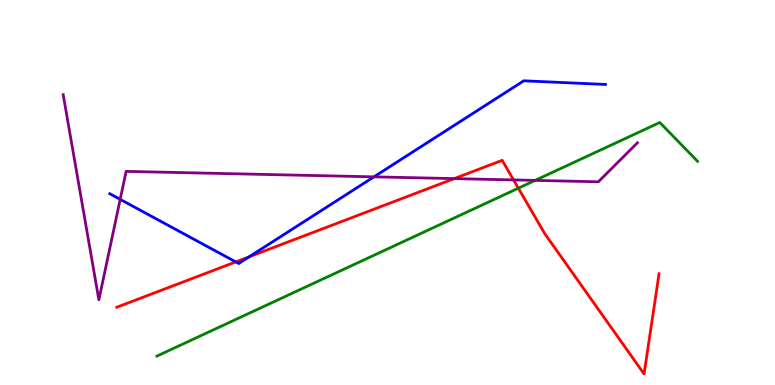[{'lines': ['blue', 'red'], 'intersections': [{'x': 3.04, 'y': 3.2}, {'x': 3.22, 'y': 3.33}]}, {'lines': ['green', 'red'], 'intersections': [{'x': 6.69, 'y': 5.11}]}, {'lines': ['purple', 'red'], 'intersections': [{'x': 5.86, 'y': 5.36}, {'x': 6.63, 'y': 5.33}]}, {'lines': ['blue', 'green'], 'intersections': []}, {'lines': ['blue', 'purple'], 'intersections': [{'x': 1.55, 'y': 4.82}, {'x': 4.83, 'y': 5.41}]}, {'lines': ['green', 'purple'], 'intersections': [{'x': 6.91, 'y': 5.31}]}]